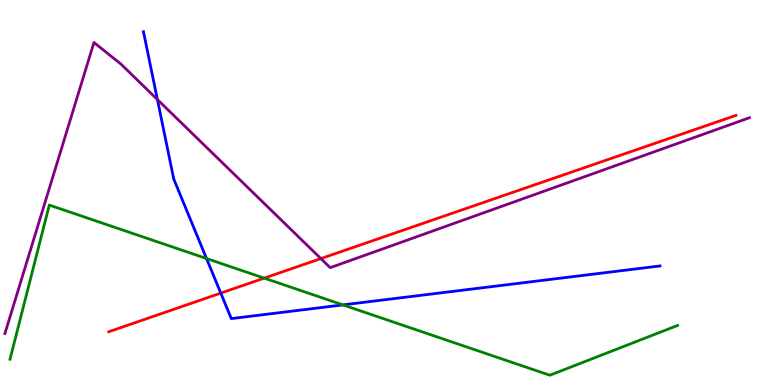[{'lines': ['blue', 'red'], 'intersections': [{'x': 2.85, 'y': 2.39}]}, {'lines': ['green', 'red'], 'intersections': [{'x': 3.41, 'y': 2.78}]}, {'lines': ['purple', 'red'], 'intersections': [{'x': 4.14, 'y': 3.28}]}, {'lines': ['blue', 'green'], 'intersections': [{'x': 2.66, 'y': 3.29}, {'x': 4.42, 'y': 2.08}]}, {'lines': ['blue', 'purple'], 'intersections': [{'x': 2.03, 'y': 7.41}]}, {'lines': ['green', 'purple'], 'intersections': []}]